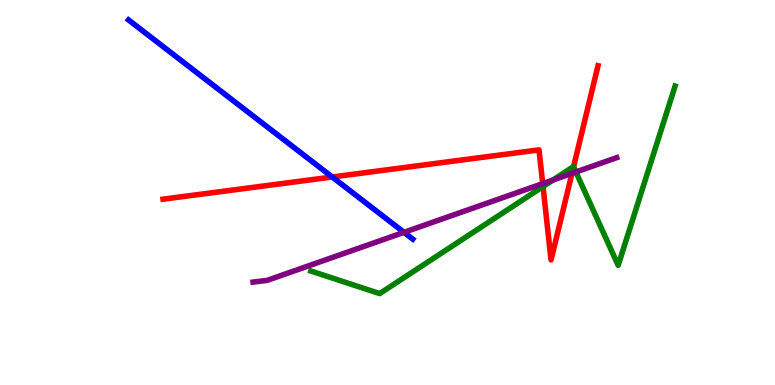[{'lines': ['blue', 'red'], 'intersections': [{'x': 4.29, 'y': 5.4}]}, {'lines': ['green', 'red'], 'intersections': [{'x': 7.01, 'y': 5.15}, {'x': 7.4, 'y': 5.67}]}, {'lines': ['purple', 'red'], 'intersections': [{'x': 7.0, 'y': 5.23}, {'x': 7.38, 'y': 5.5}]}, {'lines': ['blue', 'green'], 'intersections': []}, {'lines': ['blue', 'purple'], 'intersections': [{'x': 5.21, 'y': 3.97}]}, {'lines': ['green', 'purple'], 'intersections': [{'x': 7.14, 'y': 5.32}, {'x': 7.43, 'y': 5.53}]}]